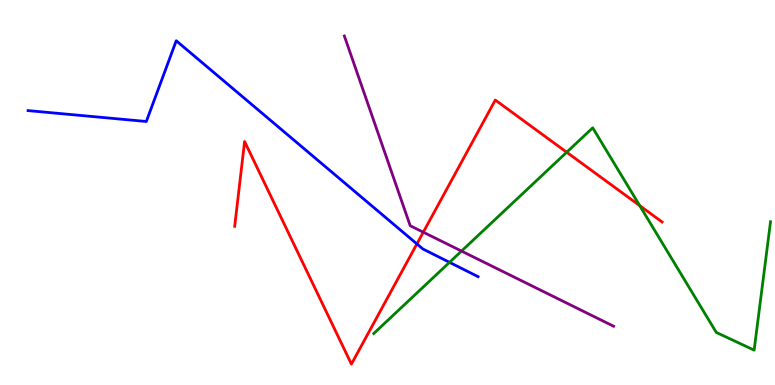[{'lines': ['blue', 'red'], 'intersections': [{'x': 5.38, 'y': 3.66}]}, {'lines': ['green', 'red'], 'intersections': [{'x': 7.31, 'y': 6.05}, {'x': 8.25, 'y': 4.66}]}, {'lines': ['purple', 'red'], 'intersections': [{'x': 5.46, 'y': 3.97}]}, {'lines': ['blue', 'green'], 'intersections': [{'x': 5.8, 'y': 3.19}]}, {'lines': ['blue', 'purple'], 'intersections': []}, {'lines': ['green', 'purple'], 'intersections': [{'x': 5.95, 'y': 3.48}]}]